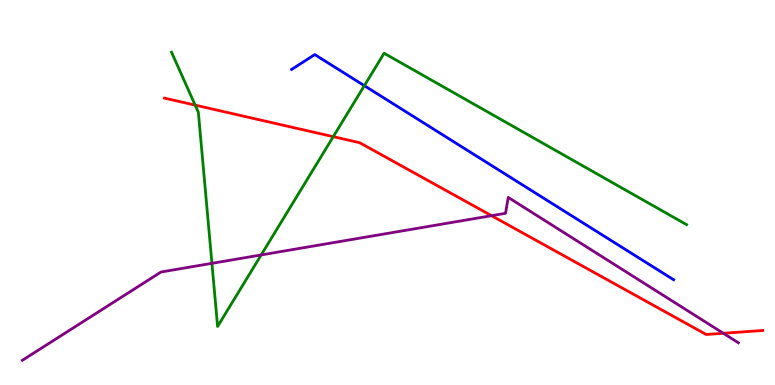[{'lines': ['blue', 'red'], 'intersections': []}, {'lines': ['green', 'red'], 'intersections': [{'x': 2.52, 'y': 7.27}, {'x': 4.3, 'y': 6.45}]}, {'lines': ['purple', 'red'], 'intersections': [{'x': 6.34, 'y': 4.4}, {'x': 9.33, 'y': 1.34}]}, {'lines': ['blue', 'green'], 'intersections': [{'x': 4.7, 'y': 7.77}]}, {'lines': ['blue', 'purple'], 'intersections': []}, {'lines': ['green', 'purple'], 'intersections': [{'x': 2.73, 'y': 3.16}, {'x': 3.37, 'y': 3.38}]}]